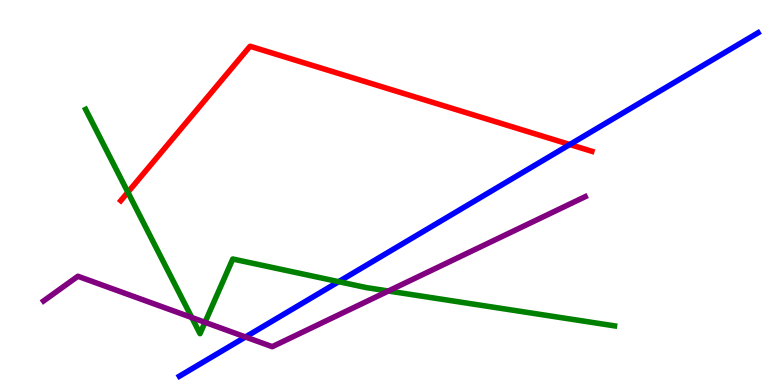[{'lines': ['blue', 'red'], 'intersections': [{'x': 7.35, 'y': 6.25}]}, {'lines': ['green', 'red'], 'intersections': [{'x': 1.65, 'y': 5.01}]}, {'lines': ['purple', 'red'], 'intersections': []}, {'lines': ['blue', 'green'], 'intersections': [{'x': 4.37, 'y': 2.68}]}, {'lines': ['blue', 'purple'], 'intersections': [{'x': 3.17, 'y': 1.25}]}, {'lines': ['green', 'purple'], 'intersections': [{'x': 2.47, 'y': 1.75}, {'x': 2.65, 'y': 1.63}, {'x': 5.01, 'y': 2.44}]}]